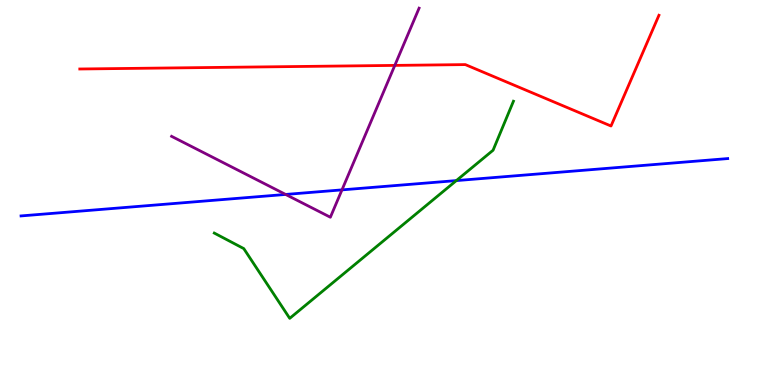[{'lines': ['blue', 'red'], 'intersections': []}, {'lines': ['green', 'red'], 'intersections': []}, {'lines': ['purple', 'red'], 'intersections': [{'x': 5.09, 'y': 8.3}]}, {'lines': ['blue', 'green'], 'intersections': [{'x': 5.89, 'y': 5.31}]}, {'lines': ['blue', 'purple'], 'intersections': [{'x': 3.69, 'y': 4.95}, {'x': 4.41, 'y': 5.07}]}, {'lines': ['green', 'purple'], 'intersections': []}]